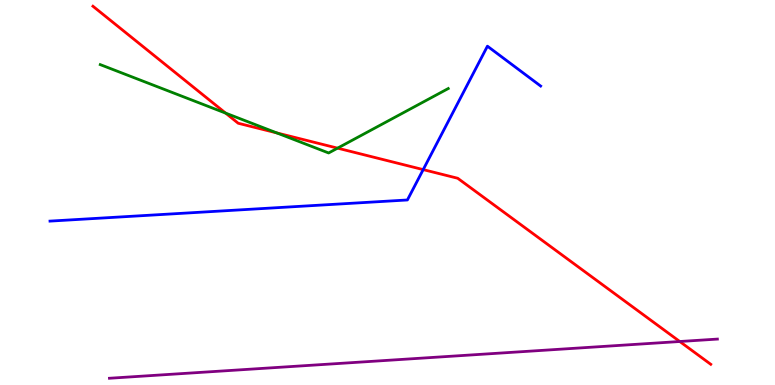[{'lines': ['blue', 'red'], 'intersections': [{'x': 5.46, 'y': 5.59}]}, {'lines': ['green', 'red'], 'intersections': [{'x': 2.91, 'y': 7.06}, {'x': 3.57, 'y': 6.55}, {'x': 4.36, 'y': 6.15}]}, {'lines': ['purple', 'red'], 'intersections': [{'x': 8.77, 'y': 1.13}]}, {'lines': ['blue', 'green'], 'intersections': []}, {'lines': ['blue', 'purple'], 'intersections': []}, {'lines': ['green', 'purple'], 'intersections': []}]